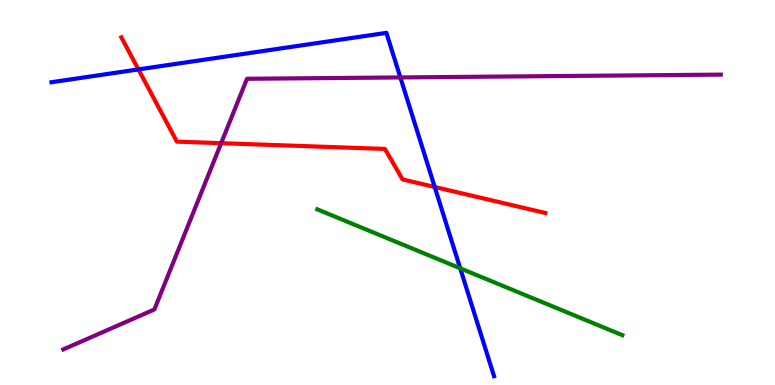[{'lines': ['blue', 'red'], 'intersections': [{'x': 1.79, 'y': 8.2}, {'x': 5.61, 'y': 5.14}]}, {'lines': ['green', 'red'], 'intersections': []}, {'lines': ['purple', 'red'], 'intersections': [{'x': 2.85, 'y': 6.28}]}, {'lines': ['blue', 'green'], 'intersections': [{'x': 5.94, 'y': 3.03}]}, {'lines': ['blue', 'purple'], 'intersections': [{'x': 5.17, 'y': 7.99}]}, {'lines': ['green', 'purple'], 'intersections': []}]